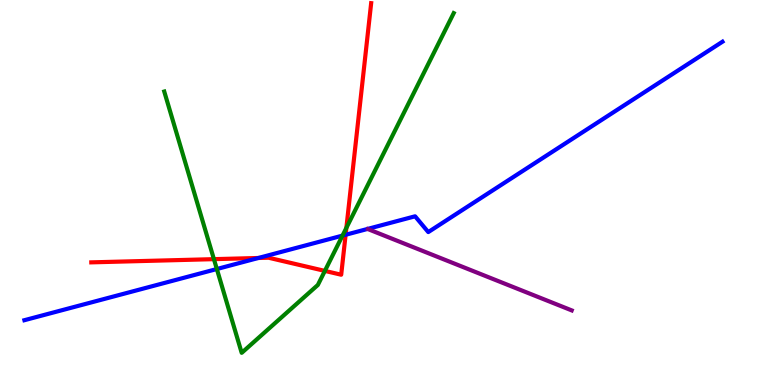[{'lines': ['blue', 'red'], 'intersections': [{'x': 3.33, 'y': 3.3}, {'x': 4.46, 'y': 3.9}]}, {'lines': ['green', 'red'], 'intersections': [{'x': 2.76, 'y': 3.27}, {'x': 4.19, 'y': 2.96}, {'x': 4.47, 'y': 4.08}]}, {'lines': ['purple', 'red'], 'intersections': []}, {'lines': ['blue', 'green'], 'intersections': [{'x': 2.8, 'y': 3.01}, {'x': 4.42, 'y': 3.88}]}, {'lines': ['blue', 'purple'], 'intersections': []}, {'lines': ['green', 'purple'], 'intersections': []}]